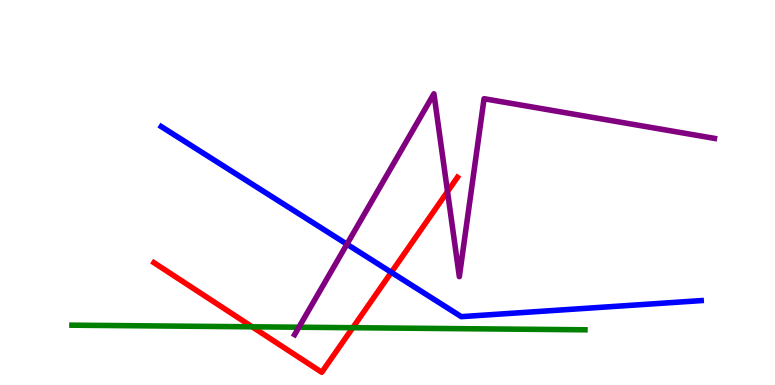[{'lines': ['blue', 'red'], 'intersections': [{'x': 5.05, 'y': 2.93}]}, {'lines': ['green', 'red'], 'intersections': [{'x': 3.25, 'y': 1.51}, {'x': 4.55, 'y': 1.49}]}, {'lines': ['purple', 'red'], 'intersections': [{'x': 5.77, 'y': 5.02}]}, {'lines': ['blue', 'green'], 'intersections': []}, {'lines': ['blue', 'purple'], 'intersections': [{'x': 4.48, 'y': 3.66}]}, {'lines': ['green', 'purple'], 'intersections': [{'x': 3.86, 'y': 1.5}]}]